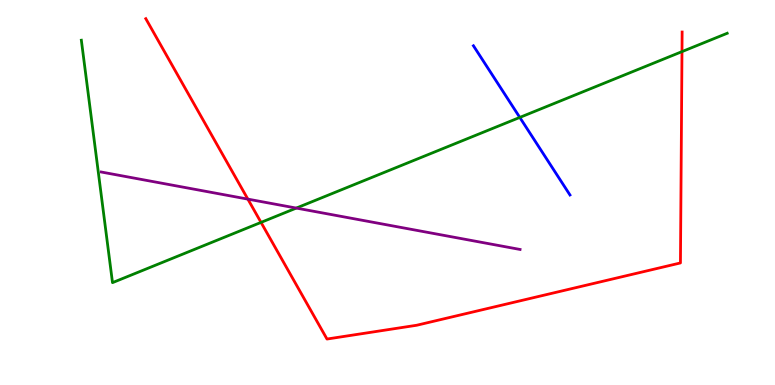[{'lines': ['blue', 'red'], 'intersections': []}, {'lines': ['green', 'red'], 'intersections': [{'x': 3.37, 'y': 4.22}, {'x': 8.8, 'y': 8.66}]}, {'lines': ['purple', 'red'], 'intersections': [{'x': 3.2, 'y': 4.83}]}, {'lines': ['blue', 'green'], 'intersections': [{'x': 6.71, 'y': 6.95}]}, {'lines': ['blue', 'purple'], 'intersections': []}, {'lines': ['green', 'purple'], 'intersections': [{'x': 3.82, 'y': 4.6}]}]